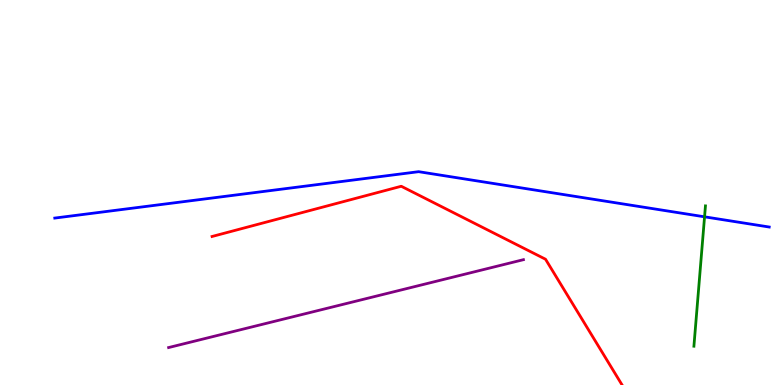[{'lines': ['blue', 'red'], 'intersections': []}, {'lines': ['green', 'red'], 'intersections': []}, {'lines': ['purple', 'red'], 'intersections': []}, {'lines': ['blue', 'green'], 'intersections': [{'x': 9.09, 'y': 4.37}]}, {'lines': ['blue', 'purple'], 'intersections': []}, {'lines': ['green', 'purple'], 'intersections': []}]